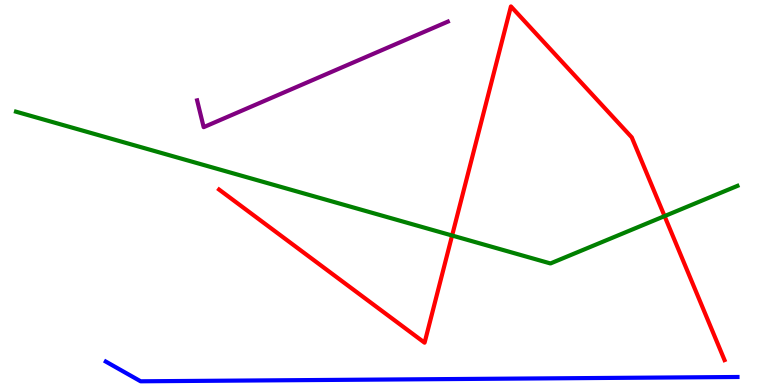[{'lines': ['blue', 'red'], 'intersections': []}, {'lines': ['green', 'red'], 'intersections': [{'x': 5.83, 'y': 3.88}, {'x': 8.58, 'y': 4.39}]}, {'lines': ['purple', 'red'], 'intersections': []}, {'lines': ['blue', 'green'], 'intersections': []}, {'lines': ['blue', 'purple'], 'intersections': []}, {'lines': ['green', 'purple'], 'intersections': []}]